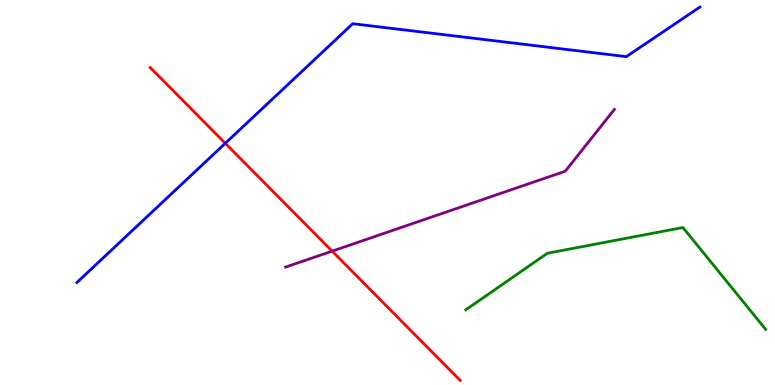[{'lines': ['blue', 'red'], 'intersections': [{'x': 2.91, 'y': 6.28}]}, {'lines': ['green', 'red'], 'intersections': []}, {'lines': ['purple', 'red'], 'intersections': [{'x': 4.29, 'y': 3.48}]}, {'lines': ['blue', 'green'], 'intersections': []}, {'lines': ['blue', 'purple'], 'intersections': []}, {'lines': ['green', 'purple'], 'intersections': []}]